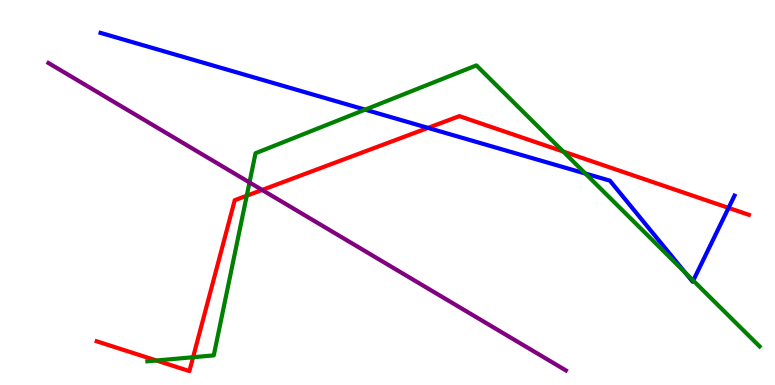[{'lines': ['blue', 'red'], 'intersections': [{'x': 5.52, 'y': 6.68}, {'x': 9.4, 'y': 4.6}]}, {'lines': ['green', 'red'], 'intersections': [{'x': 2.02, 'y': 0.636}, {'x': 2.49, 'y': 0.721}, {'x': 3.18, 'y': 4.92}, {'x': 7.27, 'y': 6.06}]}, {'lines': ['purple', 'red'], 'intersections': [{'x': 3.38, 'y': 5.07}]}, {'lines': ['blue', 'green'], 'intersections': [{'x': 4.71, 'y': 7.15}, {'x': 7.55, 'y': 5.49}, {'x': 8.84, 'y': 2.92}, {'x': 8.94, 'y': 2.71}]}, {'lines': ['blue', 'purple'], 'intersections': []}, {'lines': ['green', 'purple'], 'intersections': [{'x': 3.22, 'y': 5.26}]}]